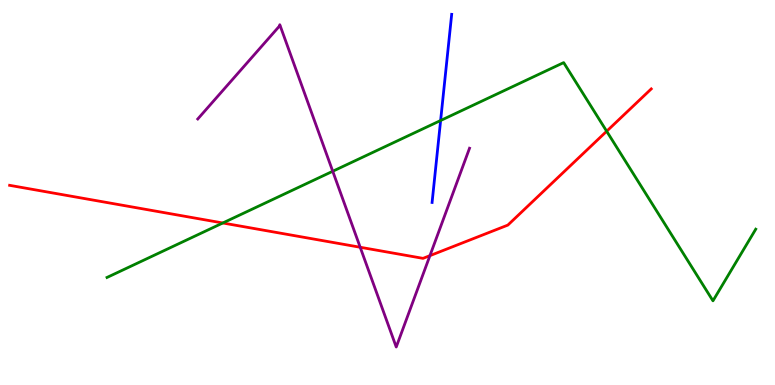[{'lines': ['blue', 'red'], 'intersections': []}, {'lines': ['green', 'red'], 'intersections': [{'x': 2.87, 'y': 4.21}, {'x': 7.83, 'y': 6.59}]}, {'lines': ['purple', 'red'], 'intersections': [{'x': 4.65, 'y': 3.58}, {'x': 5.55, 'y': 3.36}]}, {'lines': ['blue', 'green'], 'intersections': [{'x': 5.69, 'y': 6.87}]}, {'lines': ['blue', 'purple'], 'intersections': []}, {'lines': ['green', 'purple'], 'intersections': [{'x': 4.29, 'y': 5.55}]}]